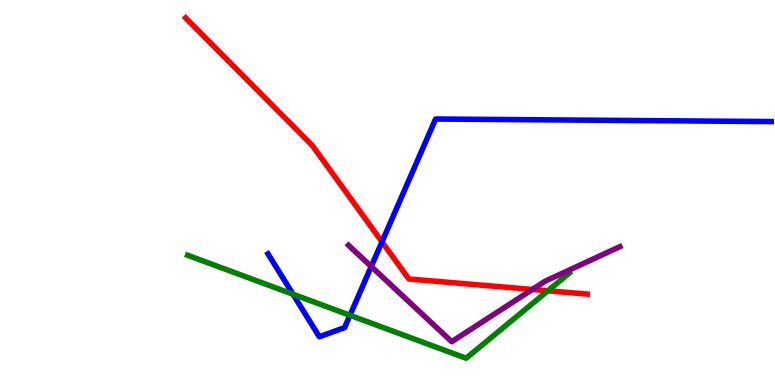[{'lines': ['blue', 'red'], 'intersections': [{'x': 4.93, 'y': 3.72}]}, {'lines': ['green', 'red'], 'intersections': [{'x': 7.07, 'y': 2.45}]}, {'lines': ['purple', 'red'], 'intersections': [{'x': 6.87, 'y': 2.48}]}, {'lines': ['blue', 'green'], 'intersections': [{'x': 3.78, 'y': 2.36}, {'x': 4.52, 'y': 1.81}]}, {'lines': ['blue', 'purple'], 'intersections': [{'x': 4.79, 'y': 3.08}]}, {'lines': ['green', 'purple'], 'intersections': []}]